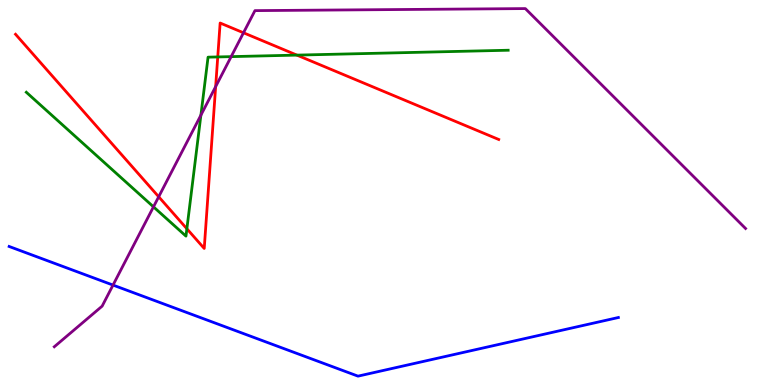[{'lines': ['blue', 'red'], 'intersections': []}, {'lines': ['green', 'red'], 'intersections': [{'x': 2.41, 'y': 4.06}, {'x': 2.81, 'y': 8.52}, {'x': 3.83, 'y': 8.57}]}, {'lines': ['purple', 'red'], 'intersections': [{'x': 2.05, 'y': 4.89}, {'x': 2.78, 'y': 7.75}, {'x': 3.14, 'y': 9.15}]}, {'lines': ['blue', 'green'], 'intersections': []}, {'lines': ['blue', 'purple'], 'intersections': [{'x': 1.46, 'y': 2.6}]}, {'lines': ['green', 'purple'], 'intersections': [{'x': 1.98, 'y': 4.63}, {'x': 2.59, 'y': 7.01}, {'x': 2.98, 'y': 8.53}]}]